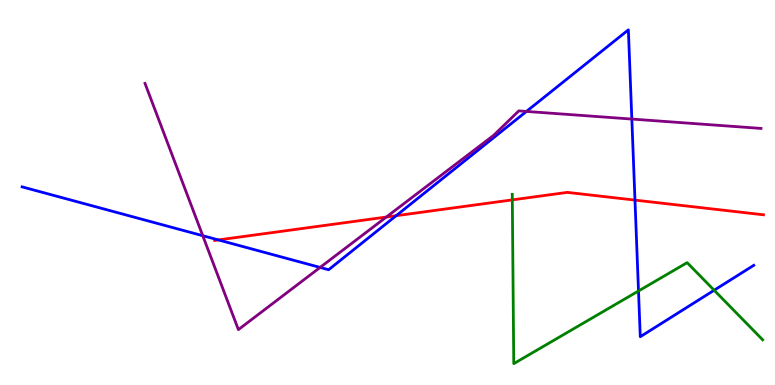[{'lines': ['blue', 'red'], 'intersections': [{'x': 2.82, 'y': 3.77}, {'x': 5.11, 'y': 4.4}, {'x': 8.19, 'y': 4.8}]}, {'lines': ['green', 'red'], 'intersections': [{'x': 6.61, 'y': 4.81}]}, {'lines': ['purple', 'red'], 'intersections': [{'x': 4.98, 'y': 4.36}]}, {'lines': ['blue', 'green'], 'intersections': [{'x': 8.24, 'y': 2.44}, {'x': 9.21, 'y': 2.46}]}, {'lines': ['blue', 'purple'], 'intersections': [{'x': 2.62, 'y': 3.88}, {'x': 4.13, 'y': 3.05}, {'x': 6.79, 'y': 7.11}, {'x': 8.15, 'y': 6.91}]}, {'lines': ['green', 'purple'], 'intersections': []}]